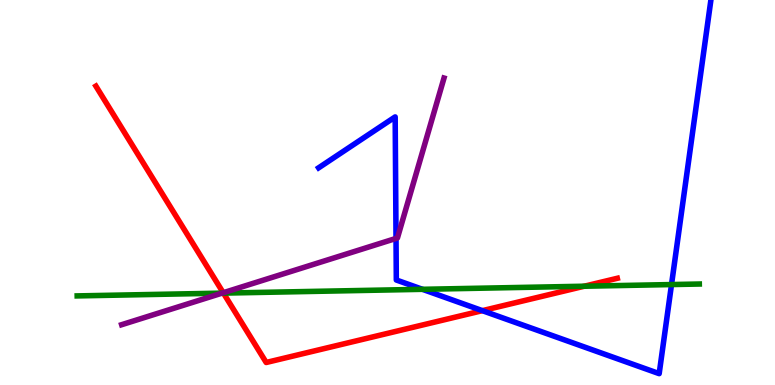[{'lines': ['blue', 'red'], 'intersections': [{'x': 6.22, 'y': 1.93}]}, {'lines': ['green', 'red'], 'intersections': [{'x': 2.88, 'y': 2.39}, {'x': 7.54, 'y': 2.57}]}, {'lines': ['purple', 'red'], 'intersections': [{'x': 2.88, 'y': 2.4}]}, {'lines': ['blue', 'green'], 'intersections': [{'x': 5.45, 'y': 2.49}, {'x': 8.66, 'y': 2.61}]}, {'lines': ['blue', 'purple'], 'intersections': [{'x': 5.11, 'y': 3.81}]}, {'lines': ['green', 'purple'], 'intersections': [{'x': 2.86, 'y': 2.39}]}]